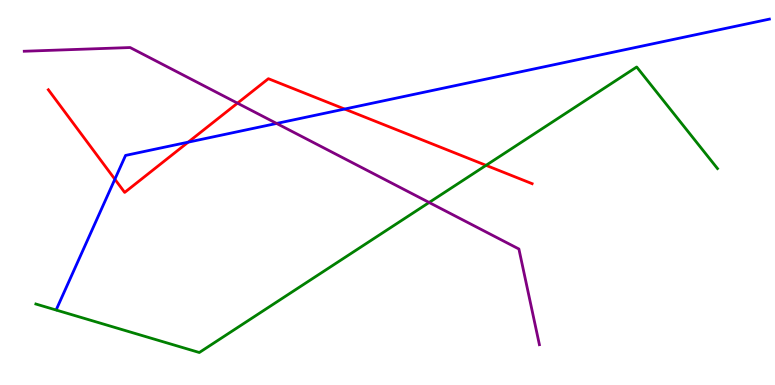[{'lines': ['blue', 'red'], 'intersections': [{'x': 1.48, 'y': 5.34}, {'x': 2.43, 'y': 6.31}, {'x': 4.45, 'y': 7.17}]}, {'lines': ['green', 'red'], 'intersections': [{'x': 6.27, 'y': 5.71}]}, {'lines': ['purple', 'red'], 'intersections': [{'x': 3.06, 'y': 7.32}]}, {'lines': ['blue', 'green'], 'intersections': []}, {'lines': ['blue', 'purple'], 'intersections': [{'x': 3.57, 'y': 6.79}]}, {'lines': ['green', 'purple'], 'intersections': [{'x': 5.54, 'y': 4.74}]}]